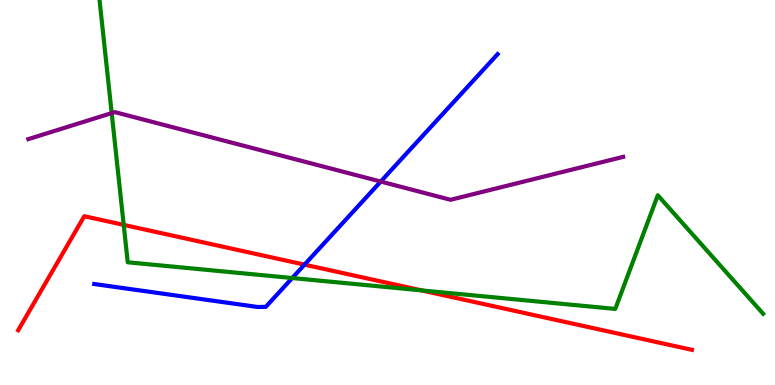[{'lines': ['blue', 'red'], 'intersections': [{'x': 3.93, 'y': 3.13}]}, {'lines': ['green', 'red'], 'intersections': [{'x': 1.6, 'y': 4.16}, {'x': 5.44, 'y': 2.46}]}, {'lines': ['purple', 'red'], 'intersections': []}, {'lines': ['blue', 'green'], 'intersections': [{'x': 3.77, 'y': 2.78}]}, {'lines': ['blue', 'purple'], 'intersections': [{'x': 4.91, 'y': 5.28}]}, {'lines': ['green', 'purple'], 'intersections': [{'x': 1.44, 'y': 7.06}]}]